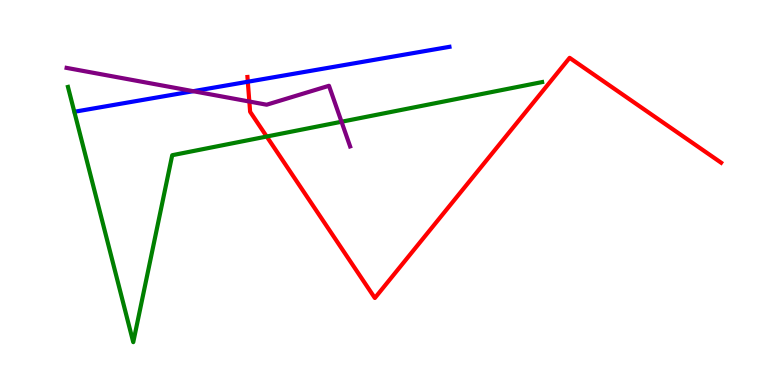[{'lines': ['blue', 'red'], 'intersections': [{'x': 3.2, 'y': 7.88}]}, {'lines': ['green', 'red'], 'intersections': [{'x': 3.44, 'y': 6.45}]}, {'lines': ['purple', 'red'], 'intersections': [{'x': 3.22, 'y': 7.36}]}, {'lines': ['blue', 'green'], 'intersections': []}, {'lines': ['blue', 'purple'], 'intersections': [{'x': 2.49, 'y': 7.63}]}, {'lines': ['green', 'purple'], 'intersections': [{'x': 4.41, 'y': 6.84}]}]